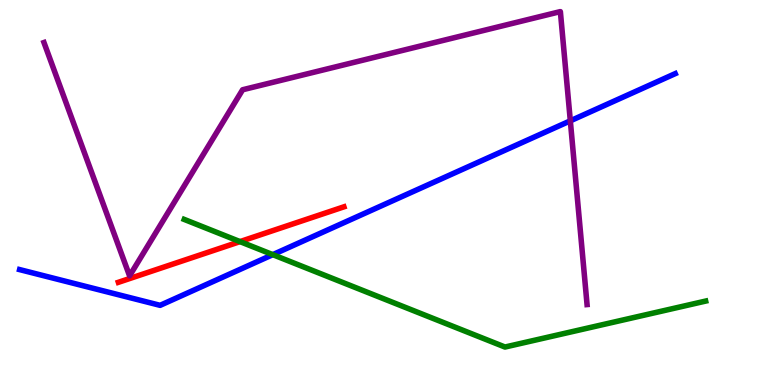[{'lines': ['blue', 'red'], 'intersections': []}, {'lines': ['green', 'red'], 'intersections': [{'x': 3.1, 'y': 3.72}]}, {'lines': ['purple', 'red'], 'intersections': []}, {'lines': ['blue', 'green'], 'intersections': [{'x': 3.52, 'y': 3.39}]}, {'lines': ['blue', 'purple'], 'intersections': [{'x': 7.36, 'y': 6.86}]}, {'lines': ['green', 'purple'], 'intersections': []}]